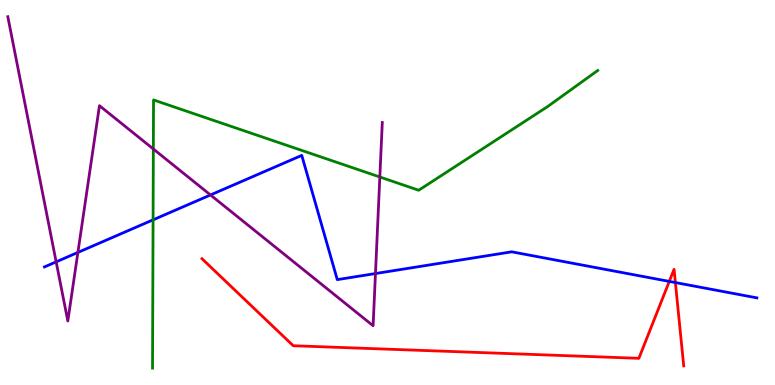[{'lines': ['blue', 'red'], 'intersections': [{'x': 8.64, 'y': 2.69}, {'x': 8.71, 'y': 2.66}]}, {'lines': ['green', 'red'], 'intersections': []}, {'lines': ['purple', 'red'], 'intersections': []}, {'lines': ['blue', 'green'], 'intersections': [{'x': 1.98, 'y': 4.29}]}, {'lines': ['blue', 'purple'], 'intersections': [{'x': 0.725, 'y': 3.2}, {'x': 1.01, 'y': 3.44}, {'x': 2.72, 'y': 4.94}, {'x': 4.84, 'y': 2.89}]}, {'lines': ['green', 'purple'], 'intersections': [{'x': 1.98, 'y': 6.13}, {'x': 4.9, 'y': 5.4}]}]